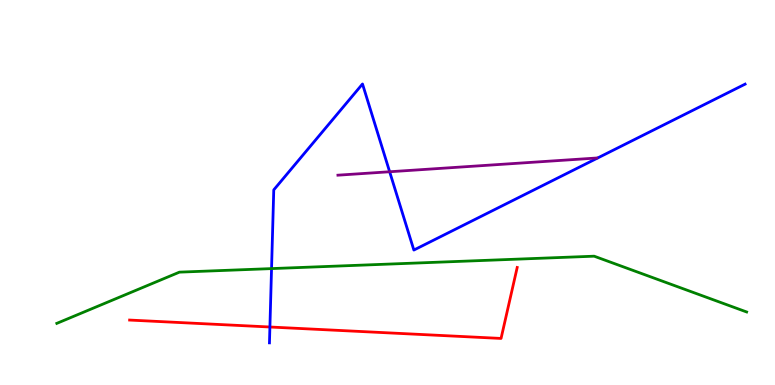[{'lines': ['blue', 'red'], 'intersections': [{'x': 3.48, 'y': 1.51}]}, {'lines': ['green', 'red'], 'intersections': []}, {'lines': ['purple', 'red'], 'intersections': []}, {'lines': ['blue', 'green'], 'intersections': [{'x': 3.5, 'y': 3.02}]}, {'lines': ['blue', 'purple'], 'intersections': [{'x': 5.03, 'y': 5.54}]}, {'lines': ['green', 'purple'], 'intersections': []}]